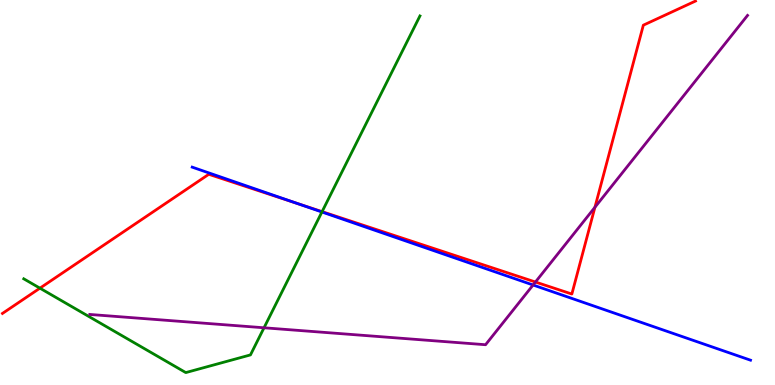[{'lines': ['blue', 'red'], 'intersections': [{'x': 3.83, 'y': 4.72}]}, {'lines': ['green', 'red'], 'intersections': [{'x': 0.515, 'y': 2.51}, {'x': 4.16, 'y': 4.5}]}, {'lines': ['purple', 'red'], 'intersections': [{'x': 6.91, 'y': 2.67}, {'x': 7.68, 'y': 4.62}]}, {'lines': ['blue', 'green'], 'intersections': [{'x': 4.15, 'y': 4.49}]}, {'lines': ['blue', 'purple'], 'intersections': [{'x': 6.88, 'y': 2.6}]}, {'lines': ['green', 'purple'], 'intersections': [{'x': 3.41, 'y': 1.49}]}]